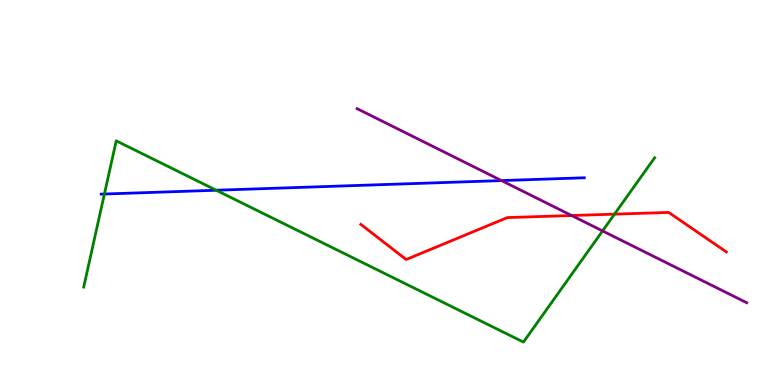[{'lines': ['blue', 'red'], 'intersections': []}, {'lines': ['green', 'red'], 'intersections': [{'x': 7.93, 'y': 4.44}]}, {'lines': ['purple', 'red'], 'intersections': [{'x': 7.38, 'y': 4.4}]}, {'lines': ['blue', 'green'], 'intersections': [{'x': 1.35, 'y': 4.96}, {'x': 2.79, 'y': 5.06}]}, {'lines': ['blue', 'purple'], 'intersections': [{'x': 6.47, 'y': 5.31}]}, {'lines': ['green', 'purple'], 'intersections': [{'x': 7.77, 'y': 4.0}]}]